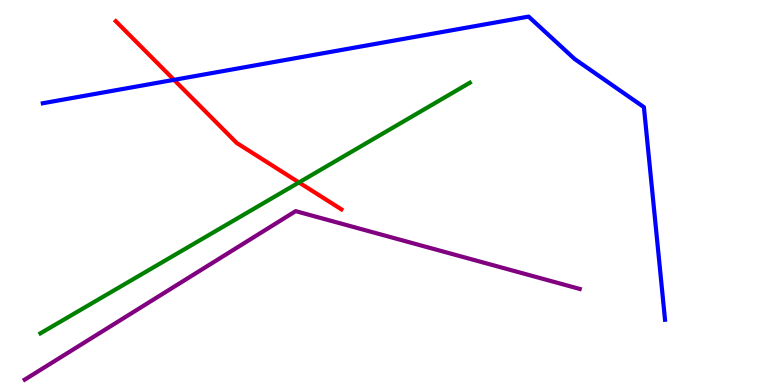[{'lines': ['blue', 'red'], 'intersections': [{'x': 2.25, 'y': 7.93}]}, {'lines': ['green', 'red'], 'intersections': [{'x': 3.86, 'y': 5.26}]}, {'lines': ['purple', 'red'], 'intersections': []}, {'lines': ['blue', 'green'], 'intersections': []}, {'lines': ['blue', 'purple'], 'intersections': []}, {'lines': ['green', 'purple'], 'intersections': []}]